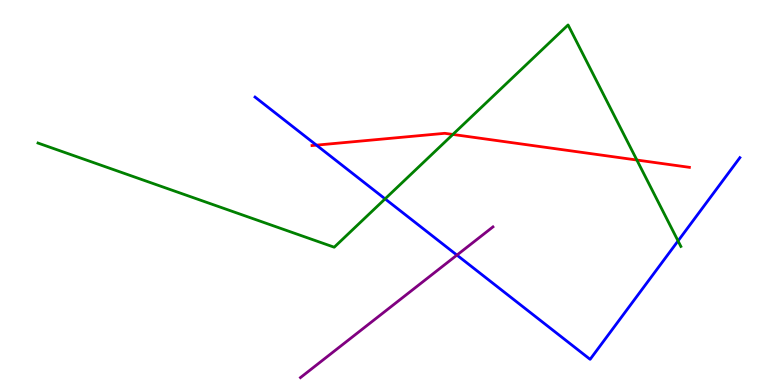[{'lines': ['blue', 'red'], 'intersections': [{'x': 4.08, 'y': 6.23}]}, {'lines': ['green', 'red'], 'intersections': [{'x': 5.84, 'y': 6.51}, {'x': 8.22, 'y': 5.84}]}, {'lines': ['purple', 'red'], 'intersections': []}, {'lines': ['blue', 'green'], 'intersections': [{'x': 4.97, 'y': 4.83}, {'x': 8.75, 'y': 3.74}]}, {'lines': ['blue', 'purple'], 'intersections': [{'x': 5.9, 'y': 3.37}]}, {'lines': ['green', 'purple'], 'intersections': []}]